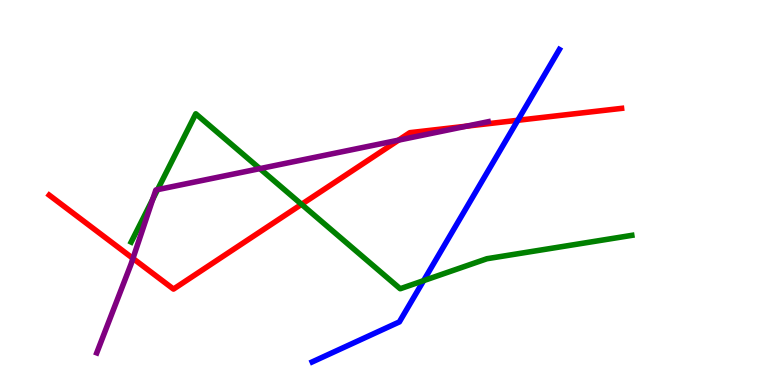[{'lines': ['blue', 'red'], 'intersections': [{'x': 6.68, 'y': 6.88}]}, {'lines': ['green', 'red'], 'intersections': [{'x': 3.89, 'y': 4.69}]}, {'lines': ['purple', 'red'], 'intersections': [{'x': 1.72, 'y': 3.29}, {'x': 5.14, 'y': 6.36}, {'x': 6.02, 'y': 6.72}]}, {'lines': ['blue', 'green'], 'intersections': [{'x': 5.47, 'y': 2.71}]}, {'lines': ['blue', 'purple'], 'intersections': []}, {'lines': ['green', 'purple'], 'intersections': [{'x': 1.97, 'y': 4.83}, {'x': 2.03, 'y': 5.07}, {'x': 3.35, 'y': 5.62}]}]